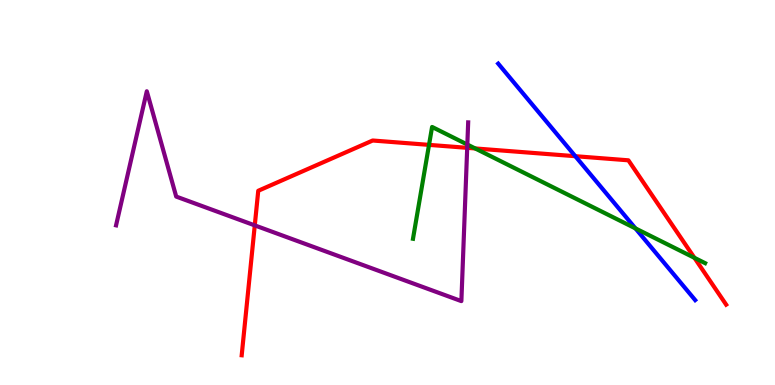[{'lines': ['blue', 'red'], 'intersections': [{'x': 7.42, 'y': 5.94}]}, {'lines': ['green', 'red'], 'intersections': [{'x': 5.54, 'y': 6.24}, {'x': 6.13, 'y': 6.14}, {'x': 8.96, 'y': 3.3}]}, {'lines': ['purple', 'red'], 'intersections': [{'x': 3.29, 'y': 4.15}, {'x': 6.03, 'y': 6.16}]}, {'lines': ['blue', 'green'], 'intersections': [{'x': 8.2, 'y': 4.07}]}, {'lines': ['blue', 'purple'], 'intersections': []}, {'lines': ['green', 'purple'], 'intersections': [{'x': 6.03, 'y': 6.25}]}]